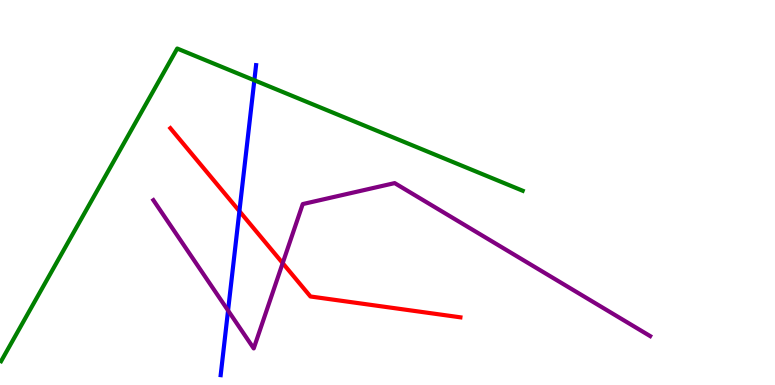[{'lines': ['blue', 'red'], 'intersections': [{'x': 3.09, 'y': 4.52}]}, {'lines': ['green', 'red'], 'intersections': []}, {'lines': ['purple', 'red'], 'intersections': [{'x': 3.65, 'y': 3.17}]}, {'lines': ['blue', 'green'], 'intersections': [{'x': 3.28, 'y': 7.91}]}, {'lines': ['blue', 'purple'], 'intersections': [{'x': 2.94, 'y': 1.94}]}, {'lines': ['green', 'purple'], 'intersections': []}]